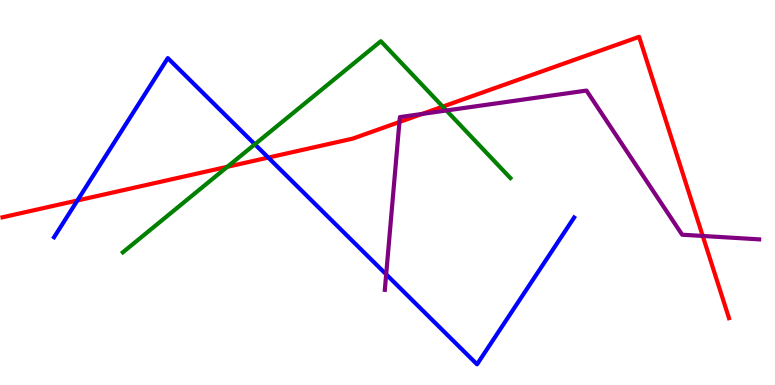[{'lines': ['blue', 'red'], 'intersections': [{'x': 0.999, 'y': 4.79}, {'x': 3.46, 'y': 5.91}]}, {'lines': ['green', 'red'], 'intersections': [{'x': 2.93, 'y': 5.67}, {'x': 5.71, 'y': 7.23}]}, {'lines': ['purple', 'red'], 'intersections': [{'x': 5.15, 'y': 6.83}, {'x': 5.45, 'y': 7.04}, {'x': 9.07, 'y': 3.87}]}, {'lines': ['blue', 'green'], 'intersections': [{'x': 3.29, 'y': 6.25}]}, {'lines': ['blue', 'purple'], 'intersections': [{'x': 4.98, 'y': 2.87}]}, {'lines': ['green', 'purple'], 'intersections': [{'x': 5.76, 'y': 7.13}]}]